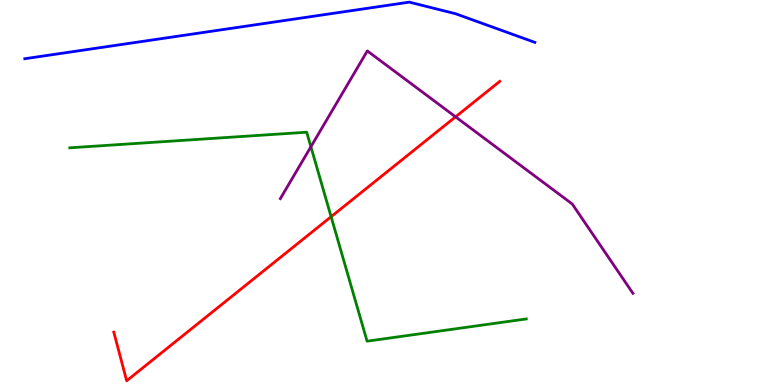[{'lines': ['blue', 'red'], 'intersections': []}, {'lines': ['green', 'red'], 'intersections': [{'x': 4.27, 'y': 4.37}]}, {'lines': ['purple', 'red'], 'intersections': [{'x': 5.88, 'y': 6.97}]}, {'lines': ['blue', 'green'], 'intersections': []}, {'lines': ['blue', 'purple'], 'intersections': []}, {'lines': ['green', 'purple'], 'intersections': [{'x': 4.01, 'y': 6.19}]}]